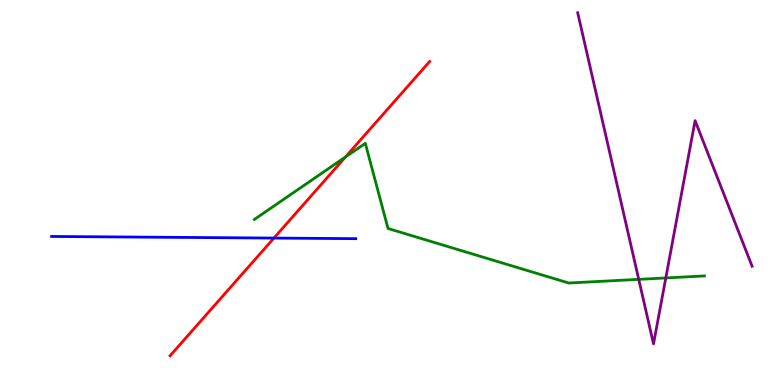[{'lines': ['blue', 'red'], 'intersections': [{'x': 3.53, 'y': 3.82}]}, {'lines': ['green', 'red'], 'intersections': [{'x': 4.46, 'y': 5.92}]}, {'lines': ['purple', 'red'], 'intersections': []}, {'lines': ['blue', 'green'], 'intersections': []}, {'lines': ['blue', 'purple'], 'intersections': []}, {'lines': ['green', 'purple'], 'intersections': [{'x': 8.24, 'y': 2.74}, {'x': 8.59, 'y': 2.78}]}]